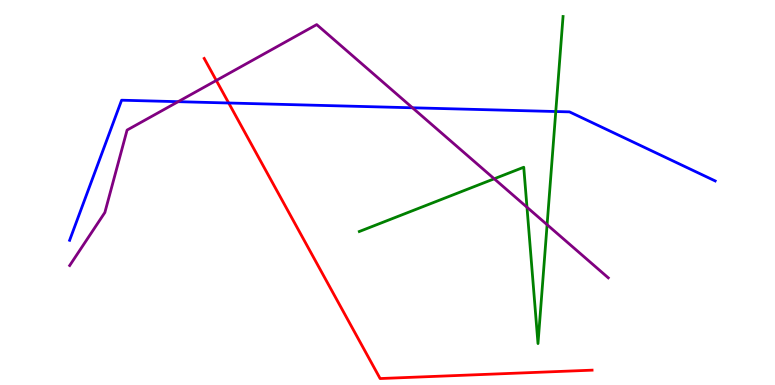[{'lines': ['blue', 'red'], 'intersections': [{'x': 2.95, 'y': 7.32}]}, {'lines': ['green', 'red'], 'intersections': []}, {'lines': ['purple', 'red'], 'intersections': [{'x': 2.79, 'y': 7.91}]}, {'lines': ['blue', 'green'], 'intersections': [{'x': 7.17, 'y': 7.1}]}, {'lines': ['blue', 'purple'], 'intersections': [{'x': 2.3, 'y': 7.36}, {'x': 5.32, 'y': 7.2}]}, {'lines': ['green', 'purple'], 'intersections': [{'x': 6.38, 'y': 5.36}, {'x': 6.8, 'y': 4.62}, {'x': 7.06, 'y': 4.16}]}]